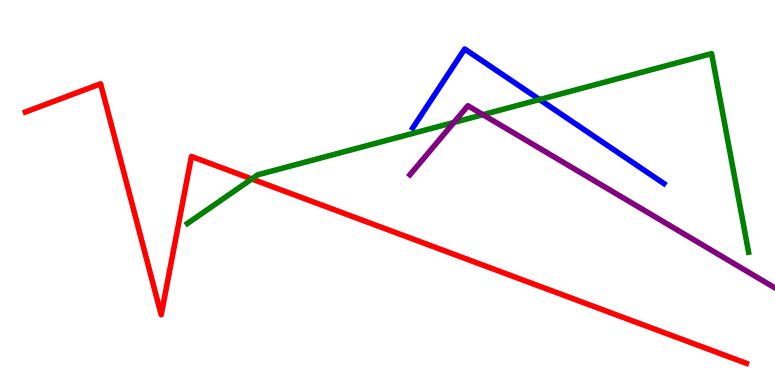[{'lines': ['blue', 'red'], 'intersections': []}, {'lines': ['green', 'red'], 'intersections': [{'x': 3.25, 'y': 5.35}]}, {'lines': ['purple', 'red'], 'intersections': []}, {'lines': ['blue', 'green'], 'intersections': [{'x': 6.96, 'y': 7.41}]}, {'lines': ['blue', 'purple'], 'intersections': []}, {'lines': ['green', 'purple'], 'intersections': [{'x': 5.86, 'y': 6.82}, {'x': 6.23, 'y': 7.02}]}]